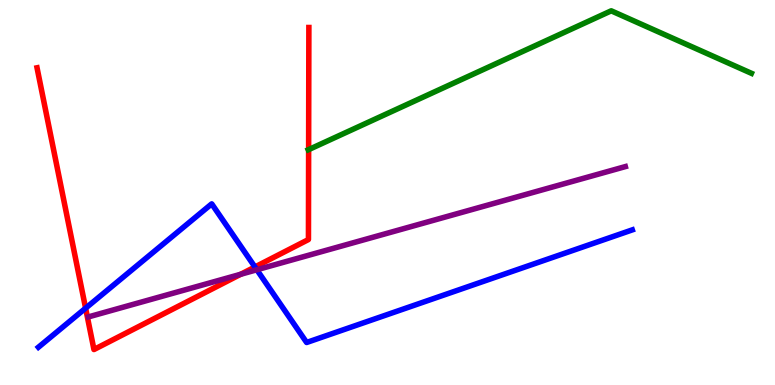[{'lines': ['blue', 'red'], 'intersections': [{'x': 1.1, 'y': 2.0}, {'x': 3.29, 'y': 3.07}]}, {'lines': ['green', 'red'], 'intersections': [{'x': 3.98, 'y': 6.11}]}, {'lines': ['purple', 'red'], 'intersections': [{'x': 3.11, 'y': 2.88}]}, {'lines': ['blue', 'green'], 'intersections': []}, {'lines': ['blue', 'purple'], 'intersections': [{'x': 3.31, 'y': 2.99}]}, {'lines': ['green', 'purple'], 'intersections': []}]